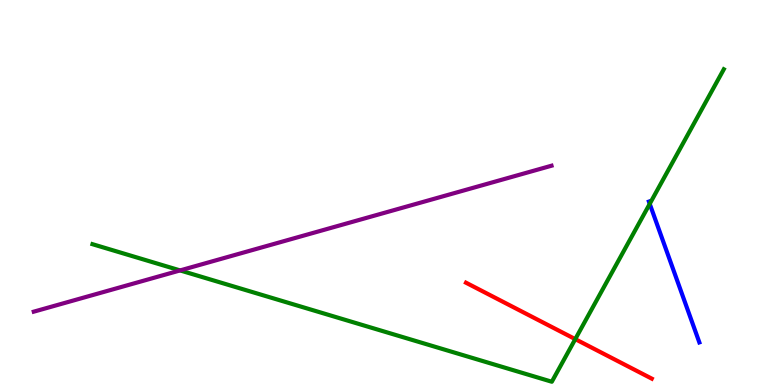[{'lines': ['blue', 'red'], 'intersections': []}, {'lines': ['green', 'red'], 'intersections': [{'x': 7.42, 'y': 1.19}]}, {'lines': ['purple', 'red'], 'intersections': []}, {'lines': ['blue', 'green'], 'intersections': [{'x': 8.38, 'y': 4.7}]}, {'lines': ['blue', 'purple'], 'intersections': []}, {'lines': ['green', 'purple'], 'intersections': [{'x': 2.32, 'y': 2.98}]}]